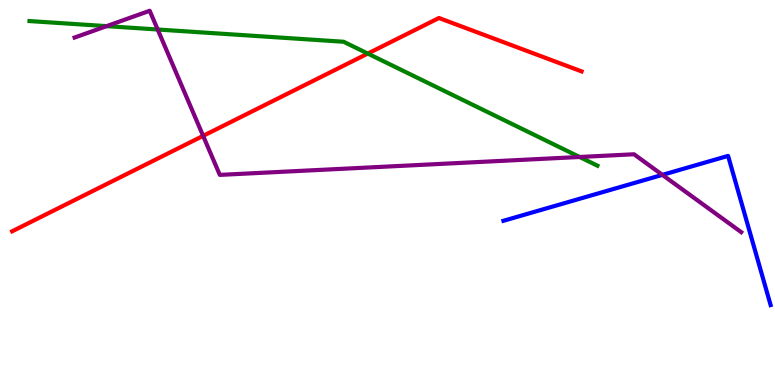[{'lines': ['blue', 'red'], 'intersections': []}, {'lines': ['green', 'red'], 'intersections': [{'x': 4.75, 'y': 8.61}]}, {'lines': ['purple', 'red'], 'intersections': [{'x': 2.62, 'y': 6.47}]}, {'lines': ['blue', 'green'], 'intersections': []}, {'lines': ['blue', 'purple'], 'intersections': [{'x': 8.55, 'y': 5.46}]}, {'lines': ['green', 'purple'], 'intersections': [{'x': 1.38, 'y': 9.32}, {'x': 2.03, 'y': 9.23}, {'x': 7.48, 'y': 5.92}]}]